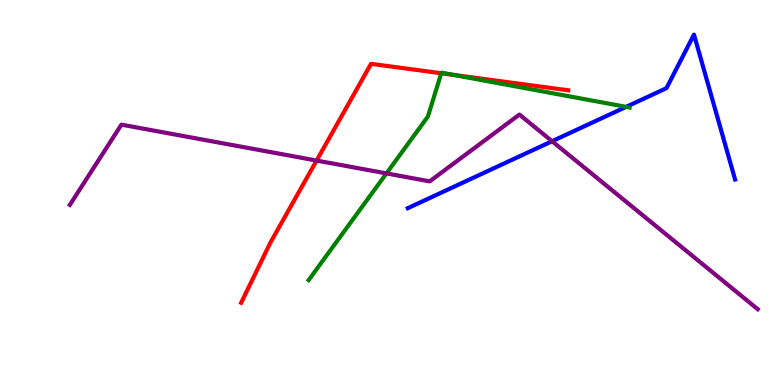[{'lines': ['blue', 'red'], 'intersections': []}, {'lines': ['green', 'red'], 'intersections': [{'x': 5.69, 'y': 8.1}, {'x': 5.85, 'y': 8.05}]}, {'lines': ['purple', 'red'], 'intersections': [{'x': 4.09, 'y': 5.83}]}, {'lines': ['blue', 'green'], 'intersections': [{'x': 8.08, 'y': 7.22}]}, {'lines': ['blue', 'purple'], 'intersections': [{'x': 7.12, 'y': 6.33}]}, {'lines': ['green', 'purple'], 'intersections': [{'x': 4.99, 'y': 5.5}]}]